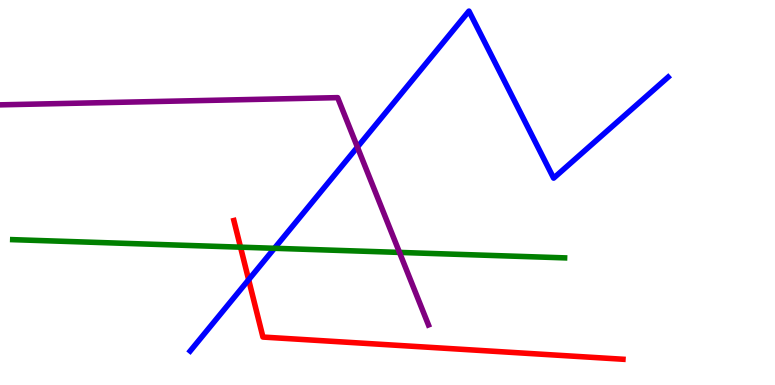[{'lines': ['blue', 'red'], 'intersections': [{'x': 3.21, 'y': 2.73}]}, {'lines': ['green', 'red'], 'intersections': [{'x': 3.1, 'y': 3.58}]}, {'lines': ['purple', 'red'], 'intersections': []}, {'lines': ['blue', 'green'], 'intersections': [{'x': 3.54, 'y': 3.55}]}, {'lines': ['blue', 'purple'], 'intersections': [{'x': 4.61, 'y': 6.18}]}, {'lines': ['green', 'purple'], 'intersections': [{'x': 5.15, 'y': 3.44}]}]